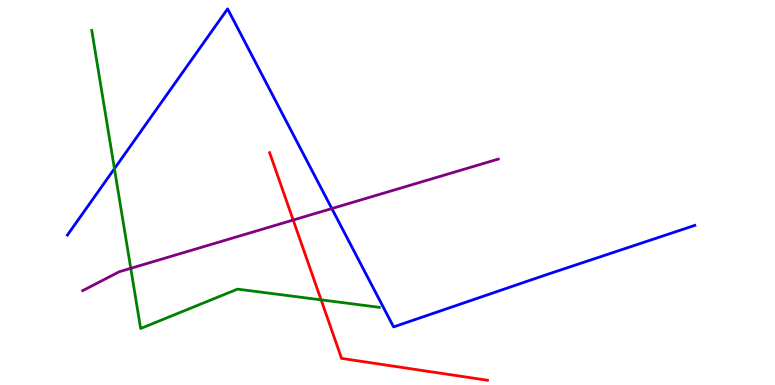[{'lines': ['blue', 'red'], 'intersections': []}, {'lines': ['green', 'red'], 'intersections': [{'x': 4.14, 'y': 2.21}]}, {'lines': ['purple', 'red'], 'intersections': [{'x': 3.78, 'y': 4.28}]}, {'lines': ['blue', 'green'], 'intersections': [{'x': 1.48, 'y': 5.62}]}, {'lines': ['blue', 'purple'], 'intersections': [{'x': 4.28, 'y': 4.58}]}, {'lines': ['green', 'purple'], 'intersections': [{'x': 1.69, 'y': 3.03}]}]